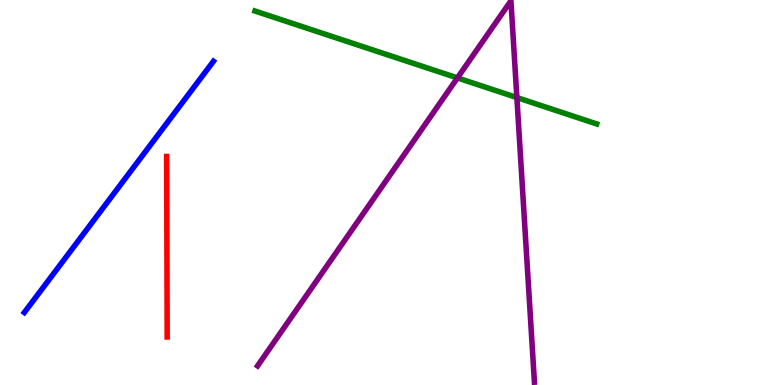[{'lines': ['blue', 'red'], 'intersections': []}, {'lines': ['green', 'red'], 'intersections': []}, {'lines': ['purple', 'red'], 'intersections': []}, {'lines': ['blue', 'green'], 'intersections': []}, {'lines': ['blue', 'purple'], 'intersections': []}, {'lines': ['green', 'purple'], 'intersections': [{'x': 5.9, 'y': 7.98}, {'x': 6.67, 'y': 7.47}]}]